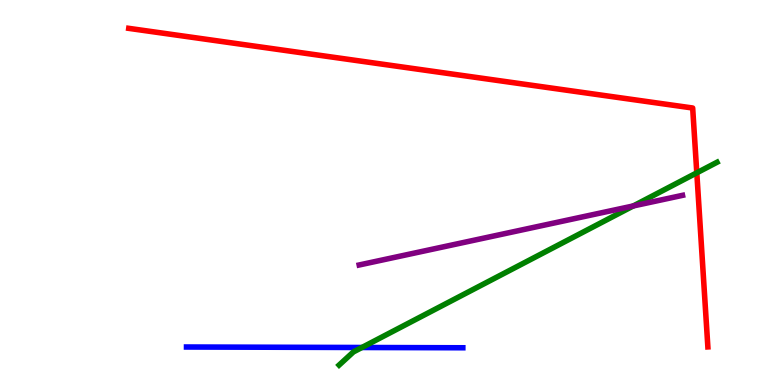[{'lines': ['blue', 'red'], 'intersections': []}, {'lines': ['green', 'red'], 'intersections': [{'x': 8.99, 'y': 5.51}]}, {'lines': ['purple', 'red'], 'intersections': []}, {'lines': ['blue', 'green'], 'intersections': [{'x': 4.67, 'y': 0.974}]}, {'lines': ['blue', 'purple'], 'intersections': []}, {'lines': ['green', 'purple'], 'intersections': [{'x': 8.17, 'y': 4.65}]}]